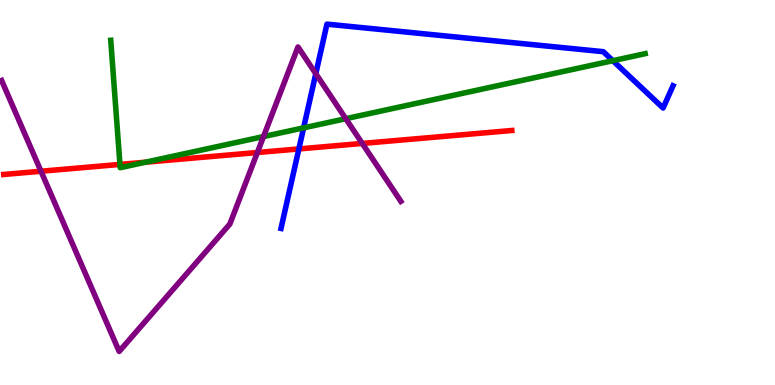[{'lines': ['blue', 'red'], 'intersections': [{'x': 3.86, 'y': 6.13}]}, {'lines': ['green', 'red'], 'intersections': [{'x': 1.55, 'y': 5.73}, {'x': 1.88, 'y': 5.79}]}, {'lines': ['purple', 'red'], 'intersections': [{'x': 0.529, 'y': 5.55}, {'x': 3.32, 'y': 6.04}, {'x': 4.67, 'y': 6.27}]}, {'lines': ['blue', 'green'], 'intersections': [{'x': 3.92, 'y': 6.68}, {'x': 7.91, 'y': 8.42}]}, {'lines': ['blue', 'purple'], 'intersections': [{'x': 4.07, 'y': 8.09}]}, {'lines': ['green', 'purple'], 'intersections': [{'x': 3.4, 'y': 6.45}, {'x': 4.46, 'y': 6.92}]}]